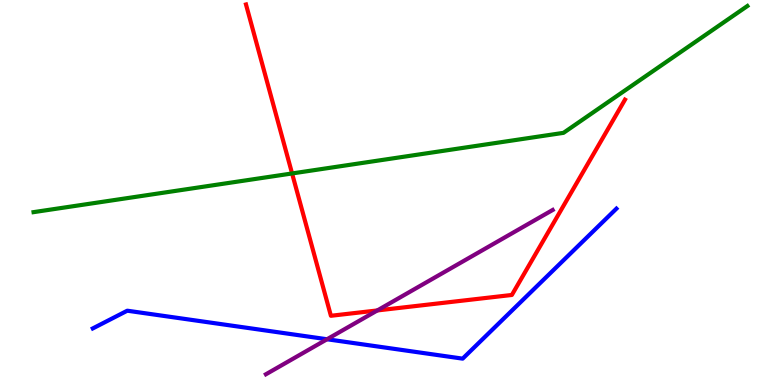[{'lines': ['blue', 'red'], 'intersections': []}, {'lines': ['green', 'red'], 'intersections': [{'x': 3.77, 'y': 5.49}]}, {'lines': ['purple', 'red'], 'intersections': [{'x': 4.87, 'y': 1.94}]}, {'lines': ['blue', 'green'], 'intersections': []}, {'lines': ['blue', 'purple'], 'intersections': [{'x': 4.22, 'y': 1.19}]}, {'lines': ['green', 'purple'], 'intersections': []}]